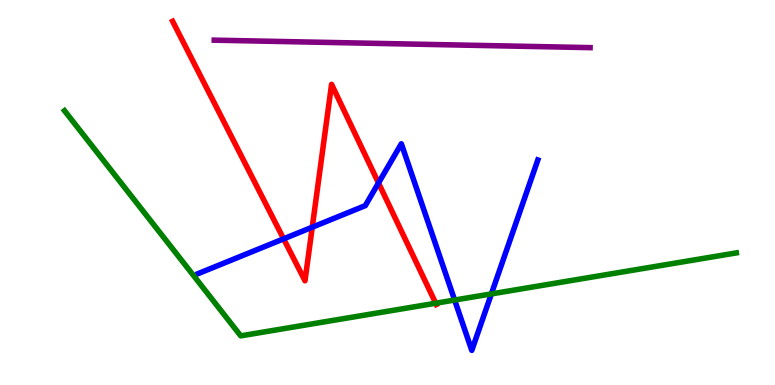[{'lines': ['blue', 'red'], 'intersections': [{'x': 3.66, 'y': 3.8}, {'x': 4.03, 'y': 4.1}, {'x': 4.88, 'y': 5.25}]}, {'lines': ['green', 'red'], 'intersections': [{'x': 5.62, 'y': 2.12}]}, {'lines': ['purple', 'red'], 'intersections': []}, {'lines': ['blue', 'green'], 'intersections': [{'x': 5.87, 'y': 2.21}, {'x': 6.34, 'y': 2.37}]}, {'lines': ['blue', 'purple'], 'intersections': []}, {'lines': ['green', 'purple'], 'intersections': []}]